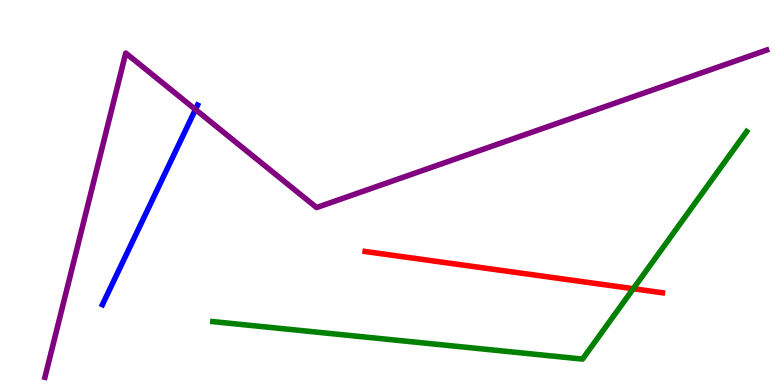[{'lines': ['blue', 'red'], 'intersections': []}, {'lines': ['green', 'red'], 'intersections': [{'x': 8.17, 'y': 2.5}]}, {'lines': ['purple', 'red'], 'intersections': []}, {'lines': ['blue', 'green'], 'intersections': []}, {'lines': ['blue', 'purple'], 'intersections': [{'x': 2.52, 'y': 7.16}]}, {'lines': ['green', 'purple'], 'intersections': []}]